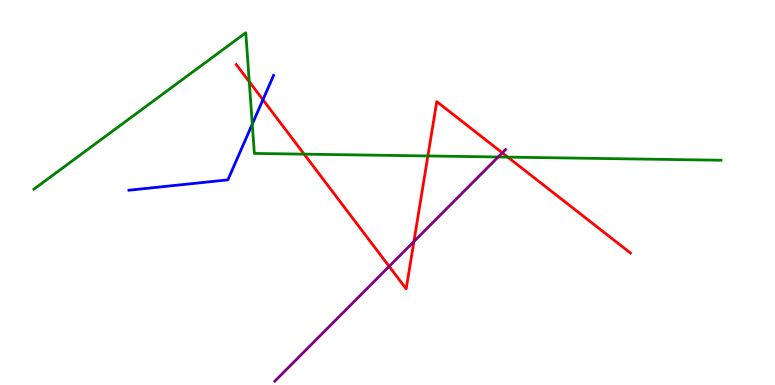[{'lines': ['blue', 'red'], 'intersections': [{'x': 3.39, 'y': 7.41}]}, {'lines': ['green', 'red'], 'intersections': [{'x': 3.22, 'y': 7.88}, {'x': 3.92, 'y': 6.0}, {'x': 5.52, 'y': 5.95}, {'x': 6.55, 'y': 5.92}]}, {'lines': ['purple', 'red'], 'intersections': [{'x': 5.02, 'y': 3.08}, {'x': 5.34, 'y': 3.73}, {'x': 6.48, 'y': 6.03}]}, {'lines': ['blue', 'green'], 'intersections': [{'x': 3.26, 'y': 6.78}]}, {'lines': ['blue', 'purple'], 'intersections': []}, {'lines': ['green', 'purple'], 'intersections': [{'x': 6.43, 'y': 5.92}]}]